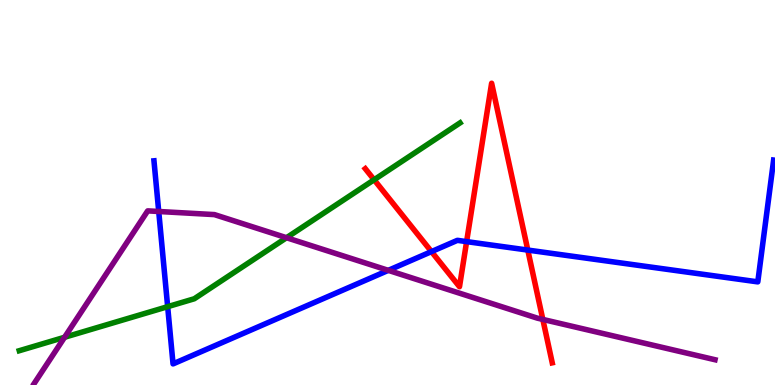[{'lines': ['blue', 'red'], 'intersections': [{'x': 5.57, 'y': 3.46}, {'x': 6.02, 'y': 3.72}, {'x': 6.81, 'y': 3.5}]}, {'lines': ['green', 'red'], 'intersections': [{'x': 4.83, 'y': 5.33}]}, {'lines': ['purple', 'red'], 'intersections': [{'x': 7.0, 'y': 1.7}]}, {'lines': ['blue', 'green'], 'intersections': [{'x': 2.16, 'y': 2.03}]}, {'lines': ['blue', 'purple'], 'intersections': [{'x': 2.05, 'y': 4.51}, {'x': 5.01, 'y': 2.98}]}, {'lines': ['green', 'purple'], 'intersections': [{'x': 0.833, 'y': 1.24}, {'x': 3.7, 'y': 3.83}]}]